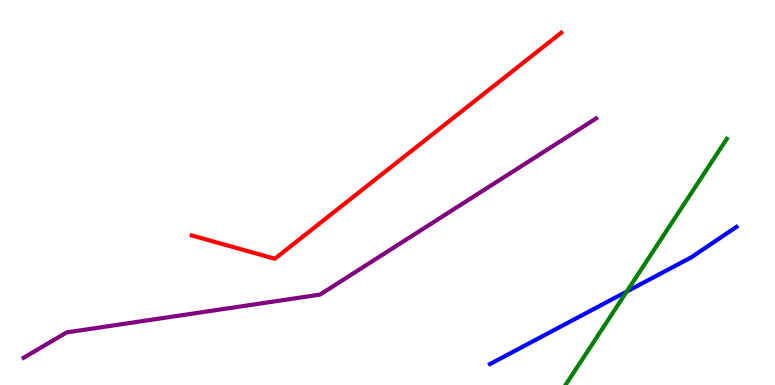[{'lines': ['blue', 'red'], 'intersections': []}, {'lines': ['green', 'red'], 'intersections': []}, {'lines': ['purple', 'red'], 'intersections': []}, {'lines': ['blue', 'green'], 'intersections': [{'x': 8.09, 'y': 2.43}]}, {'lines': ['blue', 'purple'], 'intersections': []}, {'lines': ['green', 'purple'], 'intersections': []}]